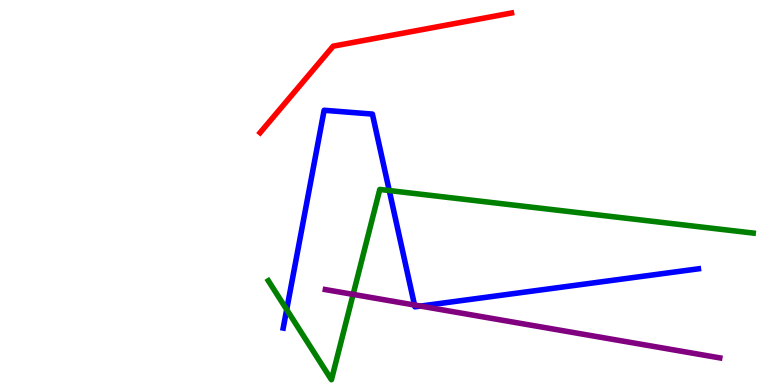[{'lines': ['blue', 'red'], 'intersections': []}, {'lines': ['green', 'red'], 'intersections': []}, {'lines': ['purple', 'red'], 'intersections': []}, {'lines': ['blue', 'green'], 'intersections': [{'x': 3.7, 'y': 1.96}, {'x': 5.02, 'y': 5.05}]}, {'lines': ['blue', 'purple'], 'intersections': [{'x': 5.35, 'y': 2.08}, {'x': 5.43, 'y': 2.05}]}, {'lines': ['green', 'purple'], 'intersections': [{'x': 4.56, 'y': 2.35}]}]